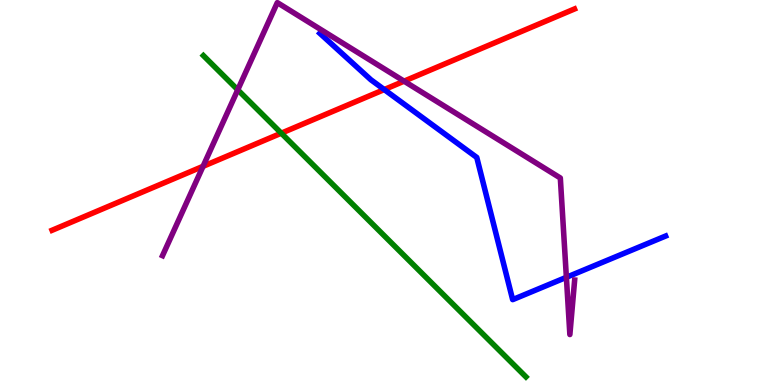[{'lines': ['blue', 'red'], 'intersections': [{'x': 4.96, 'y': 7.67}]}, {'lines': ['green', 'red'], 'intersections': [{'x': 3.63, 'y': 6.54}]}, {'lines': ['purple', 'red'], 'intersections': [{'x': 2.62, 'y': 5.68}, {'x': 5.21, 'y': 7.89}]}, {'lines': ['blue', 'green'], 'intersections': []}, {'lines': ['blue', 'purple'], 'intersections': [{'x': 7.31, 'y': 2.8}]}, {'lines': ['green', 'purple'], 'intersections': [{'x': 3.07, 'y': 7.67}]}]